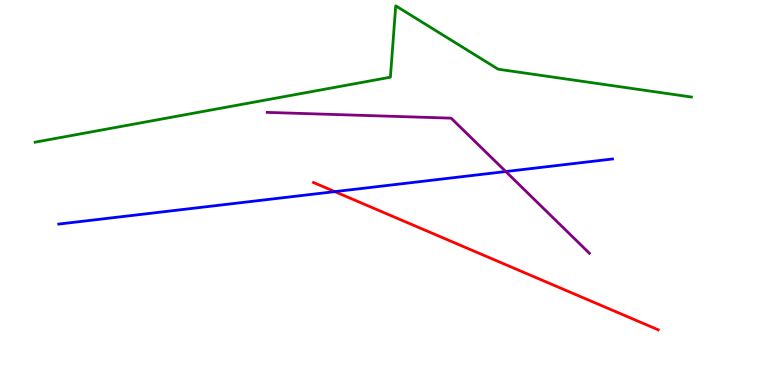[{'lines': ['blue', 'red'], 'intersections': [{'x': 4.32, 'y': 5.02}]}, {'lines': ['green', 'red'], 'intersections': []}, {'lines': ['purple', 'red'], 'intersections': []}, {'lines': ['blue', 'green'], 'intersections': []}, {'lines': ['blue', 'purple'], 'intersections': [{'x': 6.53, 'y': 5.54}]}, {'lines': ['green', 'purple'], 'intersections': []}]